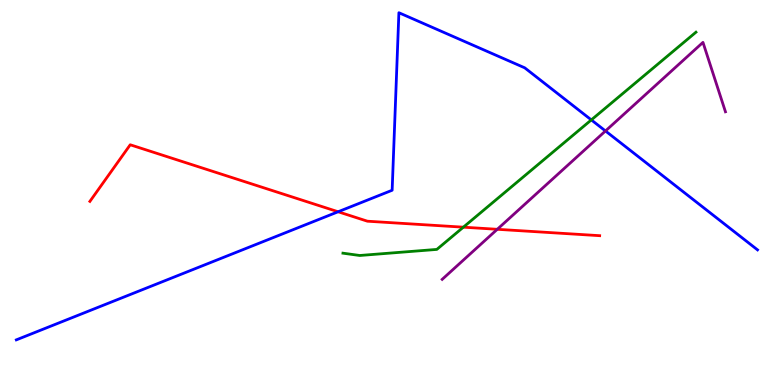[{'lines': ['blue', 'red'], 'intersections': [{'x': 4.36, 'y': 4.5}]}, {'lines': ['green', 'red'], 'intersections': [{'x': 5.98, 'y': 4.1}]}, {'lines': ['purple', 'red'], 'intersections': [{'x': 6.42, 'y': 4.04}]}, {'lines': ['blue', 'green'], 'intersections': [{'x': 7.63, 'y': 6.89}]}, {'lines': ['blue', 'purple'], 'intersections': [{'x': 7.81, 'y': 6.6}]}, {'lines': ['green', 'purple'], 'intersections': []}]